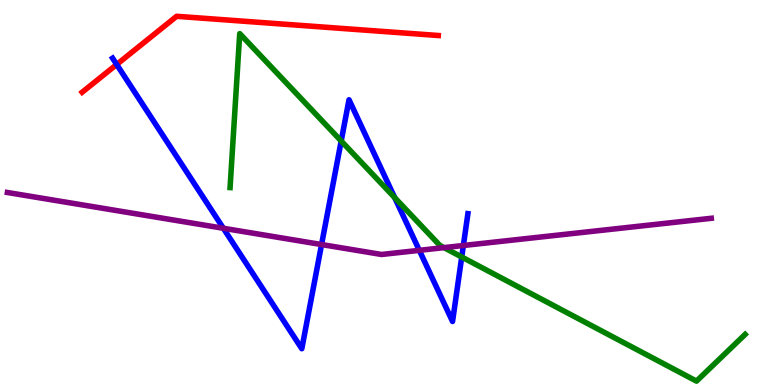[{'lines': ['blue', 'red'], 'intersections': [{'x': 1.51, 'y': 8.33}]}, {'lines': ['green', 'red'], 'intersections': []}, {'lines': ['purple', 'red'], 'intersections': []}, {'lines': ['blue', 'green'], 'intersections': [{'x': 4.4, 'y': 6.34}, {'x': 5.09, 'y': 4.87}, {'x': 5.96, 'y': 3.32}]}, {'lines': ['blue', 'purple'], 'intersections': [{'x': 2.88, 'y': 4.07}, {'x': 4.15, 'y': 3.65}, {'x': 5.41, 'y': 3.5}, {'x': 5.98, 'y': 3.62}]}, {'lines': ['green', 'purple'], 'intersections': [{'x': 5.73, 'y': 3.57}]}]